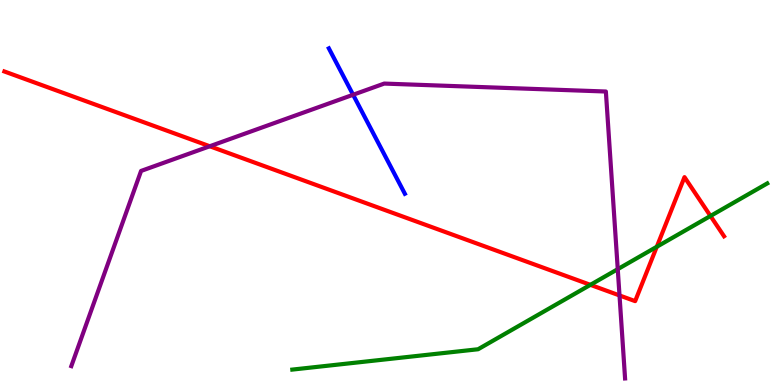[{'lines': ['blue', 'red'], 'intersections': []}, {'lines': ['green', 'red'], 'intersections': [{'x': 7.62, 'y': 2.6}, {'x': 8.47, 'y': 3.59}, {'x': 9.17, 'y': 4.39}]}, {'lines': ['purple', 'red'], 'intersections': [{'x': 2.71, 'y': 6.2}, {'x': 7.99, 'y': 2.33}]}, {'lines': ['blue', 'green'], 'intersections': []}, {'lines': ['blue', 'purple'], 'intersections': [{'x': 4.56, 'y': 7.54}]}, {'lines': ['green', 'purple'], 'intersections': [{'x': 7.97, 'y': 3.01}]}]